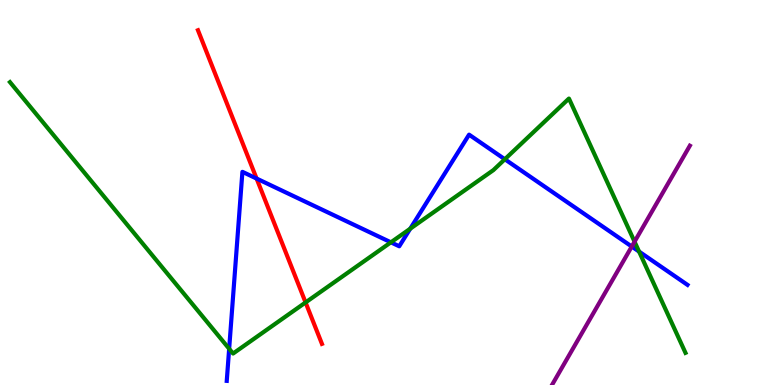[{'lines': ['blue', 'red'], 'intersections': [{'x': 3.31, 'y': 5.36}]}, {'lines': ['green', 'red'], 'intersections': [{'x': 3.94, 'y': 2.14}]}, {'lines': ['purple', 'red'], 'intersections': []}, {'lines': ['blue', 'green'], 'intersections': [{'x': 2.96, 'y': 0.941}, {'x': 5.04, 'y': 3.71}, {'x': 5.29, 'y': 4.06}, {'x': 6.51, 'y': 5.86}, {'x': 8.25, 'y': 3.47}]}, {'lines': ['blue', 'purple'], 'intersections': [{'x': 8.15, 'y': 3.6}]}, {'lines': ['green', 'purple'], 'intersections': [{'x': 8.19, 'y': 3.72}]}]